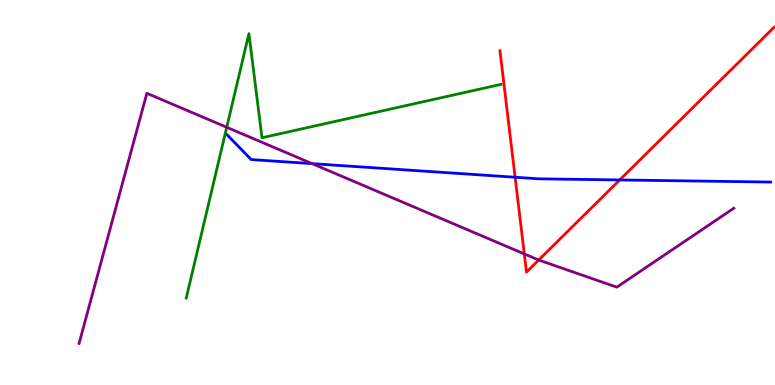[{'lines': ['blue', 'red'], 'intersections': [{'x': 6.65, 'y': 5.4}, {'x': 8.0, 'y': 5.33}]}, {'lines': ['green', 'red'], 'intersections': []}, {'lines': ['purple', 'red'], 'intersections': [{'x': 6.77, 'y': 3.4}, {'x': 6.95, 'y': 3.25}]}, {'lines': ['blue', 'green'], 'intersections': []}, {'lines': ['blue', 'purple'], 'intersections': [{'x': 4.03, 'y': 5.75}]}, {'lines': ['green', 'purple'], 'intersections': [{'x': 2.93, 'y': 6.69}]}]